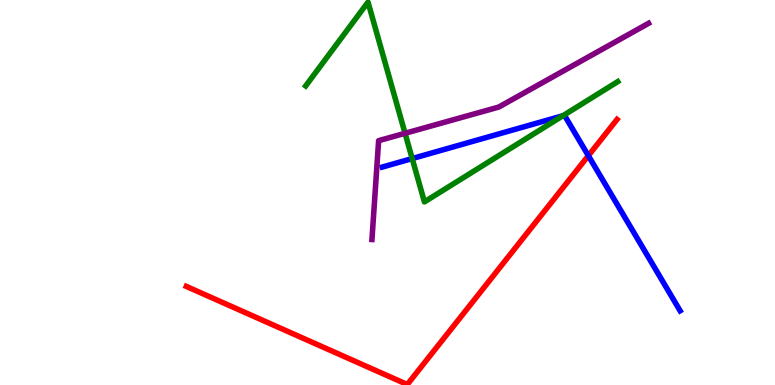[{'lines': ['blue', 'red'], 'intersections': [{'x': 7.59, 'y': 5.96}]}, {'lines': ['green', 'red'], 'intersections': []}, {'lines': ['purple', 'red'], 'intersections': []}, {'lines': ['blue', 'green'], 'intersections': [{'x': 5.32, 'y': 5.88}, {'x': 7.26, 'y': 6.99}]}, {'lines': ['blue', 'purple'], 'intersections': []}, {'lines': ['green', 'purple'], 'intersections': [{'x': 5.23, 'y': 6.54}]}]